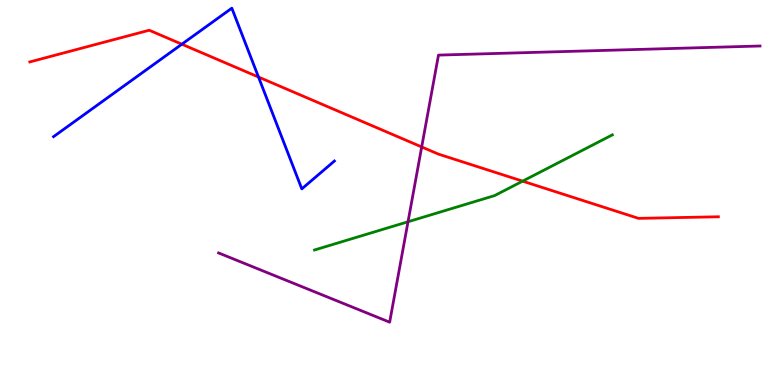[{'lines': ['blue', 'red'], 'intersections': [{'x': 2.35, 'y': 8.85}, {'x': 3.34, 'y': 8.0}]}, {'lines': ['green', 'red'], 'intersections': [{'x': 6.74, 'y': 5.29}]}, {'lines': ['purple', 'red'], 'intersections': [{'x': 5.44, 'y': 6.18}]}, {'lines': ['blue', 'green'], 'intersections': []}, {'lines': ['blue', 'purple'], 'intersections': []}, {'lines': ['green', 'purple'], 'intersections': [{'x': 5.26, 'y': 4.24}]}]